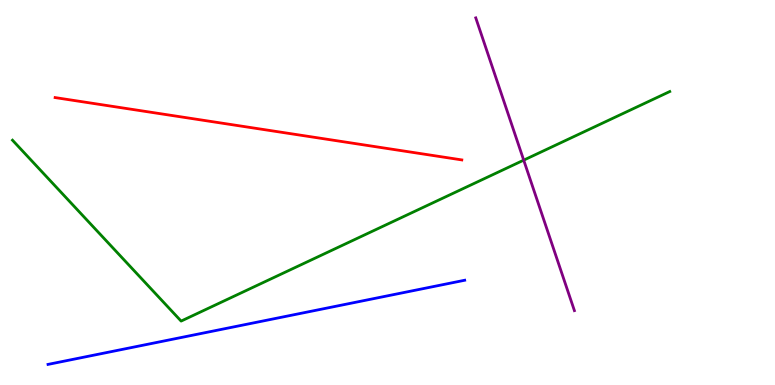[{'lines': ['blue', 'red'], 'intersections': []}, {'lines': ['green', 'red'], 'intersections': []}, {'lines': ['purple', 'red'], 'intersections': []}, {'lines': ['blue', 'green'], 'intersections': []}, {'lines': ['blue', 'purple'], 'intersections': []}, {'lines': ['green', 'purple'], 'intersections': [{'x': 6.76, 'y': 5.84}]}]